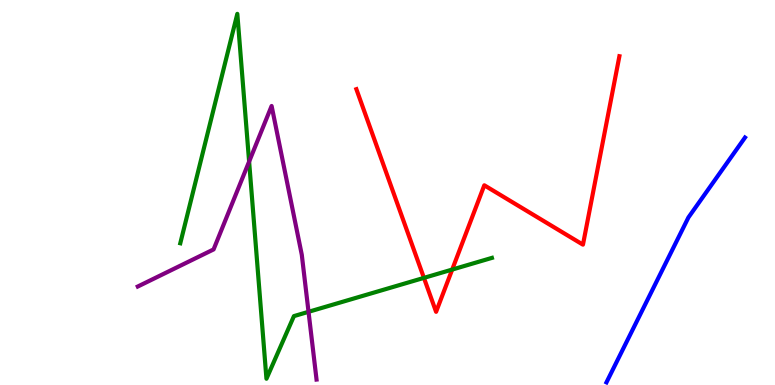[{'lines': ['blue', 'red'], 'intersections': []}, {'lines': ['green', 'red'], 'intersections': [{'x': 5.47, 'y': 2.78}, {'x': 5.83, 'y': 3.0}]}, {'lines': ['purple', 'red'], 'intersections': []}, {'lines': ['blue', 'green'], 'intersections': []}, {'lines': ['blue', 'purple'], 'intersections': []}, {'lines': ['green', 'purple'], 'intersections': [{'x': 3.21, 'y': 5.8}, {'x': 3.98, 'y': 1.9}]}]